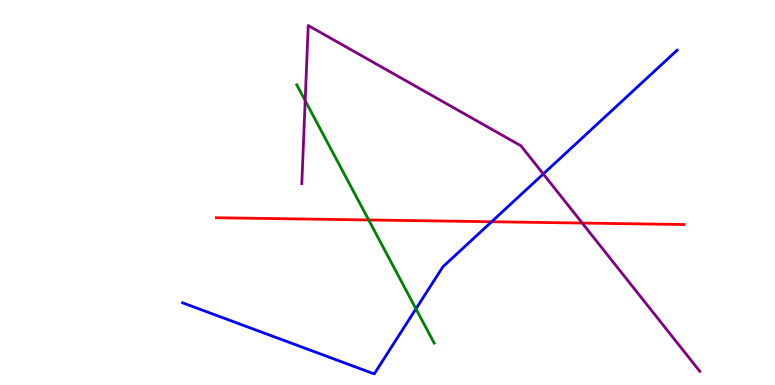[{'lines': ['blue', 'red'], 'intersections': [{'x': 6.34, 'y': 4.24}]}, {'lines': ['green', 'red'], 'intersections': [{'x': 4.76, 'y': 4.29}]}, {'lines': ['purple', 'red'], 'intersections': [{'x': 7.51, 'y': 4.21}]}, {'lines': ['blue', 'green'], 'intersections': [{'x': 5.37, 'y': 1.98}]}, {'lines': ['blue', 'purple'], 'intersections': [{'x': 7.01, 'y': 5.48}]}, {'lines': ['green', 'purple'], 'intersections': [{'x': 3.94, 'y': 7.39}]}]